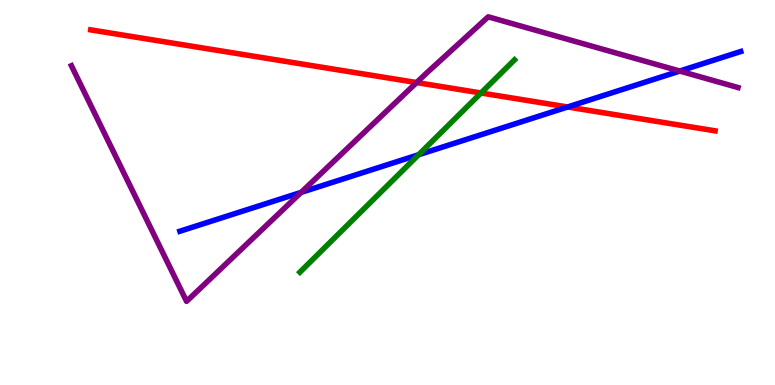[{'lines': ['blue', 'red'], 'intersections': [{'x': 7.32, 'y': 7.22}]}, {'lines': ['green', 'red'], 'intersections': [{'x': 6.21, 'y': 7.58}]}, {'lines': ['purple', 'red'], 'intersections': [{'x': 5.38, 'y': 7.86}]}, {'lines': ['blue', 'green'], 'intersections': [{'x': 5.4, 'y': 5.98}]}, {'lines': ['blue', 'purple'], 'intersections': [{'x': 3.89, 'y': 5.0}, {'x': 8.77, 'y': 8.15}]}, {'lines': ['green', 'purple'], 'intersections': []}]